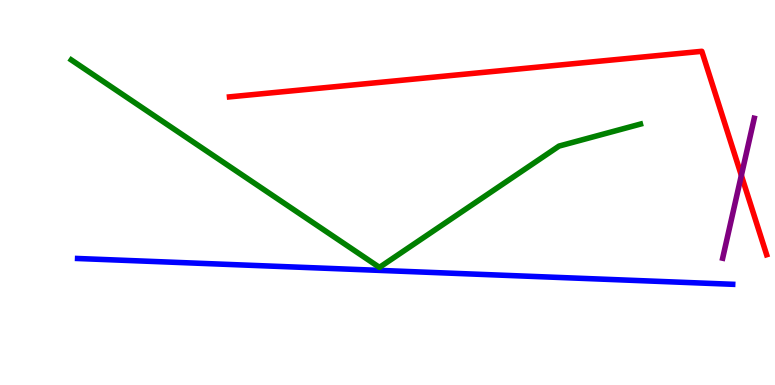[{'lines': ['blue', 'red'], 'intersections': []}, {'lines': ['green', 'red'], 'intersections': []}, {'lines': ['purple', 'red'], 'intersections': [{'x': 9.57, 'y': 5.44}]}, {'lines': ['blue', 'green'], 'intersections': []}, {'lines': ['blue', 'purple'], 'intersections': []}, {'lines': ['green', 'purple'], 'intersections': []}]